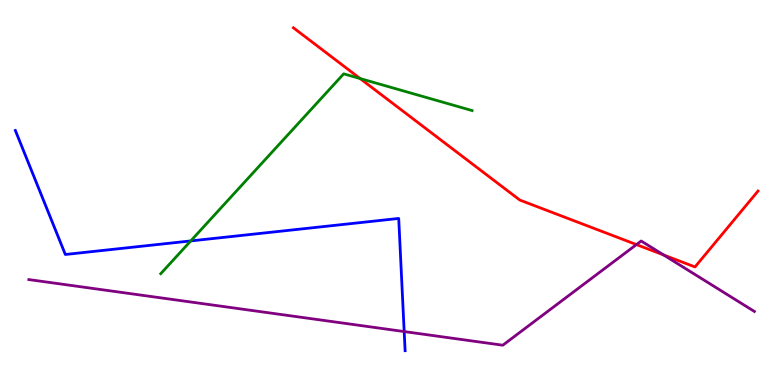[{'lines': ['blue', 'red'], 'intersections': []}, {'lines': ['green', 'red'], 'intersections': [{'x': 4.65, 'y': 7.96}]}, {'lines': ['purple', 'red'], 'intersections': [{'x': 8.21, 'y': 3.65}, {'x': 8.56, 'y': 3.38}]}, {'lines': ['blue', 'green'], 'intersections': [{'x': 2.46, 'y': 3.74}]}, {'lines': ['blue', 'purple'], 'intersections': [{'x': 5.22, 'y': 1.39}]}, {'lines': ['green', 'purple'], 'intersections': []}]